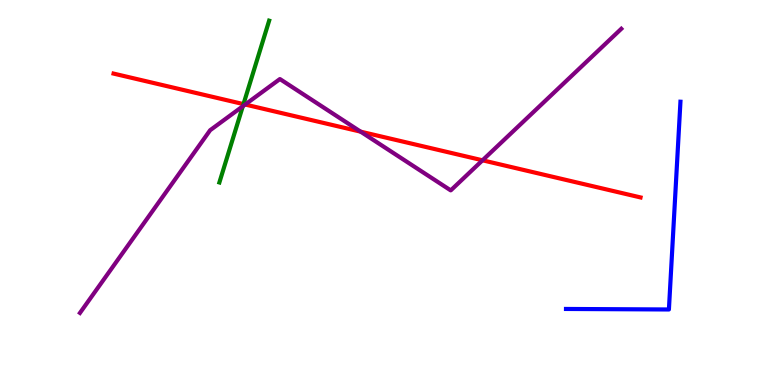[{'lines': ['blue', 'red'], 'intersections': []}, {'lines': ['green', 'red'], 'intersections': [{'x': 3.14, 'y': 7.3}]}, {'lines': ['purple', 'red'], 'intersections': [{'x': 3.16, 'y': 7.29}, {'x': 4.65, 'y': 6.58}, {'x': 6.23, 'y': 5.84}]}, {'lines': ['blue', 'green'], 'intersections': []}, {'lines': ['blue', 'purple'], 'intersections': []}, {'lines': ['green', 'purple'], 'intersections': [{'x': 3.13, 'y': 7.24}]}]